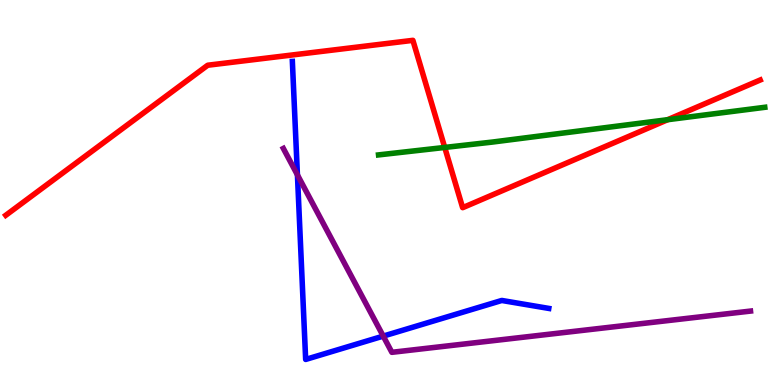[{'lines': ['blue', 'red'], 'intersections': []}, {'lines': ['green', 'red'], 'intersections': [{'x': 5.74, 'y': 6.17}, {'x': 8.62, 'y': 6.89}]}, {'lines': ['purple', 'red'], 'intersections': []}, {'lines': ['blue', 'green'], 'intersections': []}, {'lines': ['blue', 'purple'], 'intersections': [{'x': 3.84, 'y': 5.46}, {'x': 4.94, 'y': 1.27}]}, {'lines': ['green', 'purple'], 'intersections': []}]